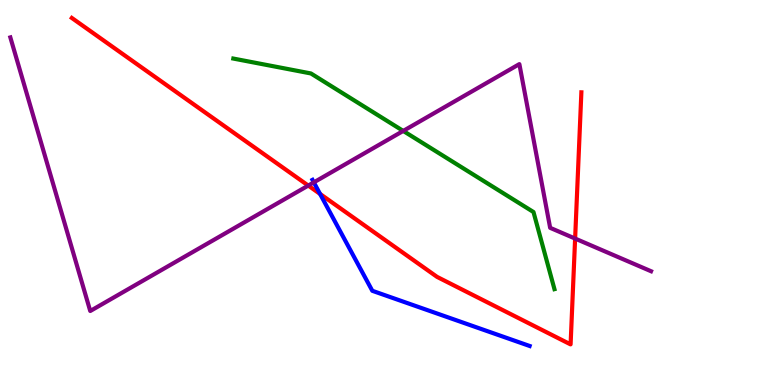[{'lines': ['blue', 'red'], 'intersections': [{'x': 4.13, 'y': 4.96}]}, {'lines': ['green', 'red'], 'intersections': []}, {'lines': ['purple', 'red'], 'intersections': [{'x': 3.98, 'y': 5.18}, {'x': 7.42, 'y': 3.8}]}, {'lines': ['blue', 'green'], 'intersections': []}, {'lines': ['blue', 'purple'], 'intersections': [{'x': 4.05, 'y': 5.26}]}, {'lines': ['green', 'purple'], 'intersections': [{'x': 5.2, 'y': 6.6}]}]